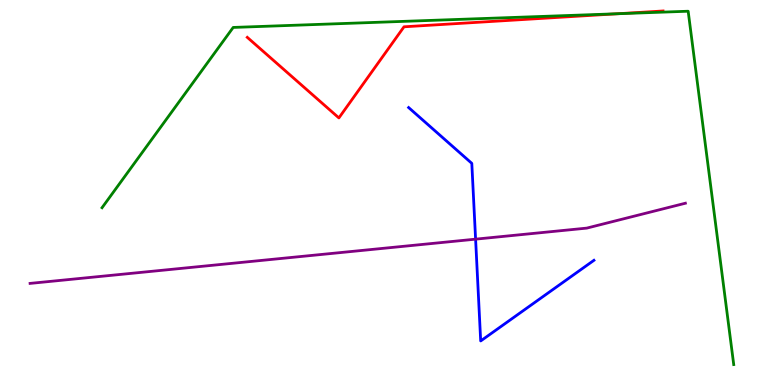[{'lines': ['blue', 'red'], 'intersections': []}, {'lines': ['green', 'red'], 'intersections': [{'x': 7.98, 'y': 9.64}]}, {'lines': ['purple', 'red'], 'intersections': []}, {'lines': ['blue', 'green'], 'intersections': []}, {'lines': ['blue', 'purple'], 'intersections': [{'x': 6.14, 'y': 3.79}]}, {'lines': ['green', 'purple'], 'intersections': []}]